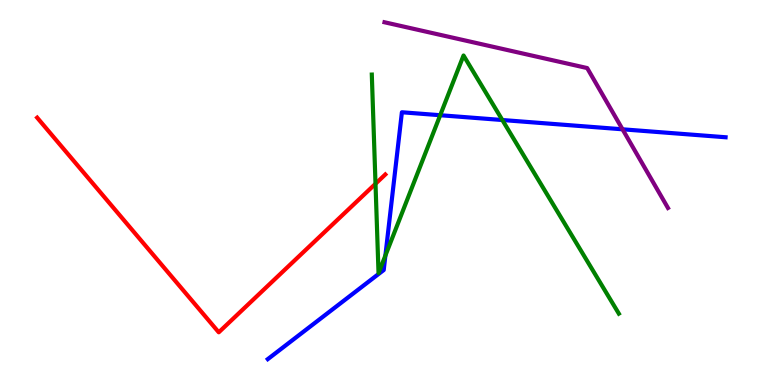[{'lines': ['blue', 'red'], 'intersections': []}, {'lines': ['green', 'red'], 'intersections': [{'x': 4.85, 'y': 5.23}]}, {'lines': ['purple', 'red'], 'intersections': []}, {'lines': ['blue', 'green'], 'intersections': [{'x': 4.97, 'y': 3.36}, {'x': 5.68, 'y': 7.01}, {'x': 6.48, 'y': 6.88}]}, {'lines': ['blue', 'purple'], 'intersections': [{'x': 8.03, 'y': 6.64}]}, {'lines': ['green', 'purple'], 'intersections': []}]